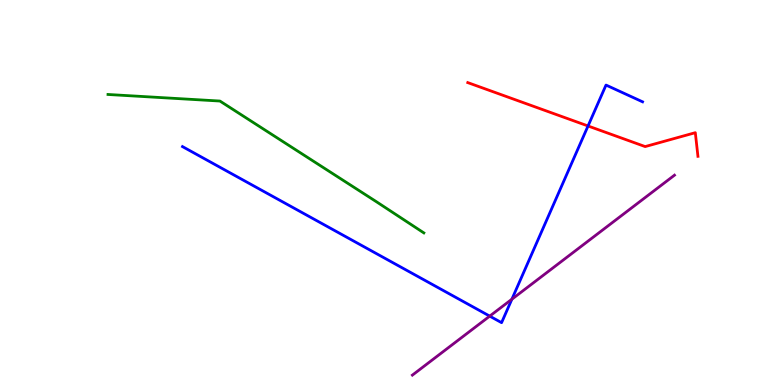[{'lines': ['blue', 'red'], 'intersections': [{'x': 7.59, 'y': 6.73}]}, {'lines': ['green', 'red'], 'intersections': []}, {'lines': ['purple', 'red'], 'intersections': []}, {'lines': ['blue', 'green'], 'intersections': []}, {'lines': ['blue', 'purple'], 'intersections': [{'x': 6.32, 'y': 1.79}, {'x': 6.6, 'y': 2.23}]}, {'lines': ['green', 'purple'], 'intersections': []}]